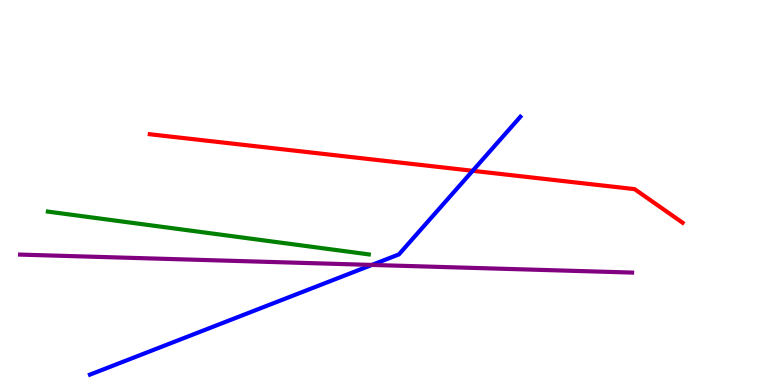[{'lines': ['blue', 'red'], 'intersections': [{'x': 6.1, 'y': 5.56}]}, {'lines': ['green', 'red'], 'intersections': []}, {'lines': ['purple', 'red'], 'intersections': []}, {'lines': ['blue', 'green'], 'intersections': []}, {'lines': ['blue', 'purple'], 'intersections': [{'x': 4.8, 'y': 3.12}]}, {'lines': ['green', 'purple'], 'intersections': []}]